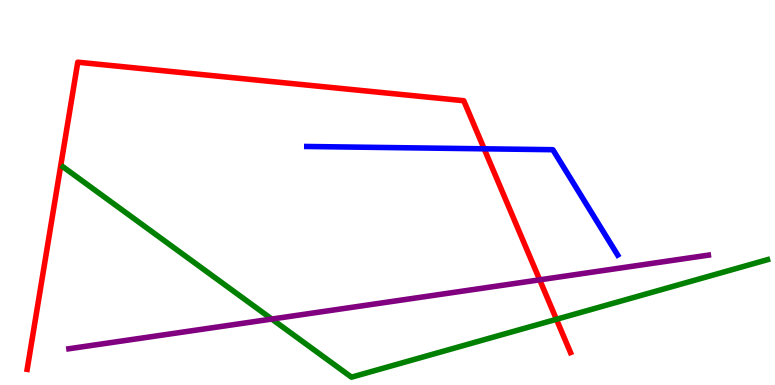[{'lines': ['blue', 'red'], 'intersections': [{'x': 6.25, 'y': 6.13}]}, {'lines': ['green', 'red'], 'intersections': [{'x': 7.18, 'y': 1.71}]}, {'lines': ['purple', 'red'], 'intersections': [{'x': 6.96, 'y': 2.73}]}, {'lines': ['blue', 'green'], 'intersections': []}, {'lines': ['blue', 'purple'], 'intersections': []}, {'lines': ['green', 'purple'], 'intersections': [{'x': 3.51, 'y': 1.71}]}]